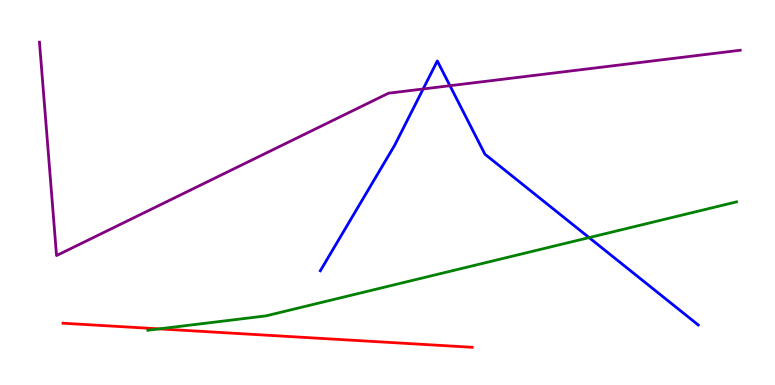[{'lines': ['blue', 'red'], 'intersections': []}, {'lines': ['green', 'red'], 'intersections': [{'x': 2.05, 'y': 1.46}]}, {'lines': ['purple', 'red'], 'intersections': []}, {'lines': ['blue', 'green'], 'intersections': [{'x': 7.6, 'y': 3.83}]}, {'lines': ['blue', 'purple'], 'intersections': [{'x': 5.46, 'y': 7.69}, {'x': 5.81, 'y': 7.77}]}, {'lines': ['green', 'purple'], 'intersections': []}]